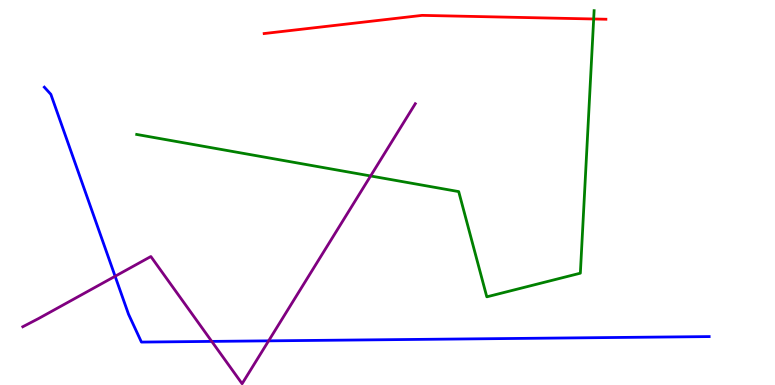[{'lines': ['blue', 'red'], 'intersections': []}, {'lines': ['green', 'red'], 'intersections': [{'x': 7.66, 'y': 9.51}]}, {'lines': ['purple', 'red'], 'intersections': []}, {'lines': ['blue', 'green'], 'intersections': []}, {'lines': ['blue', 'purple'], 'intersections': [{'x': 1.49, 'y': 2.82}, {'x': 2.73, 'y': 1.13}, {'x': 3.47, 'y': 1.15}]}, {'lines': ['green', 'purple'], 'intersections': [{'x': 4.78, 'y': 5.43}]}]